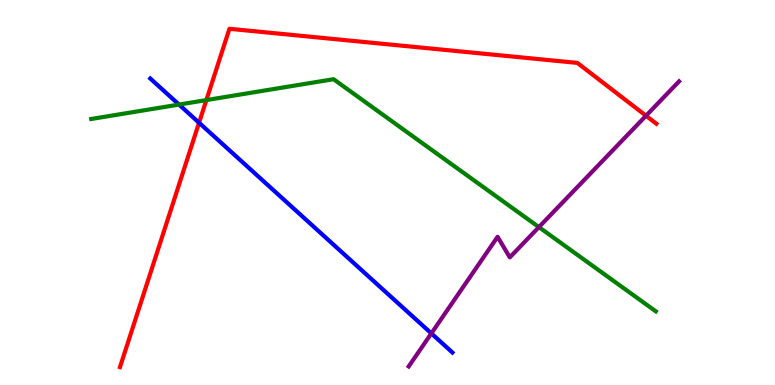[{'lines': ['blue', 'red'], 'intersections': [{'x': 2.57, 'y': 6.81}]}, {'lines': ['green', 'red'], 'intersections': [{'x': 2.66, 'y': 7.4}]}, {'lines': ['purple', 'red'], 'intersections': [{'x': 8.34, 'y': 6.99}]}, {'lines': ['blue', 'green'], 'intersections': [{'x': 2.31, 'y': 7.28}]}, {'lines': ['blue', 'purple'], 'intersections': [{'x': 5.57, 'y': 1.34}]}, {'lines': ['green', 'purple'], 'intersections': [{'x': 6.95, 'y': 4.1}]}]